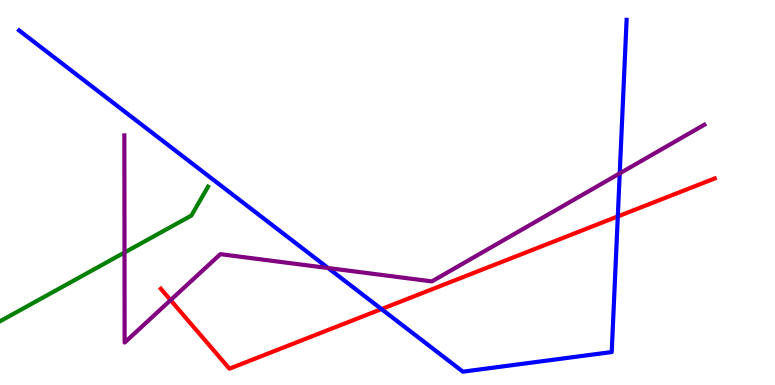[{'lines': ['blue', 'red'], 'intersections': [{'x': 4.92, 'y': 1.97}, {'x': 7.97, 'y': 4.38}]}, {'lines': ['green', 'red'], 'intersections': []}, {'lines': ['purple', 'red'], 'intersections': [{'x': 2.2, 'y': 2.2}]}, {'lines': ['blue', 'green'], 'intersections': []}, {'lines': ['blue', 'purple'], 'intersections': [{'x': 4.23, 'y': 3.04}, {'x': 8.0, 'y': 5.5}]}, {'lines': ['green', 'purple'], 'intersections': [{'x': 1.61, 'y': 3.44}]}]